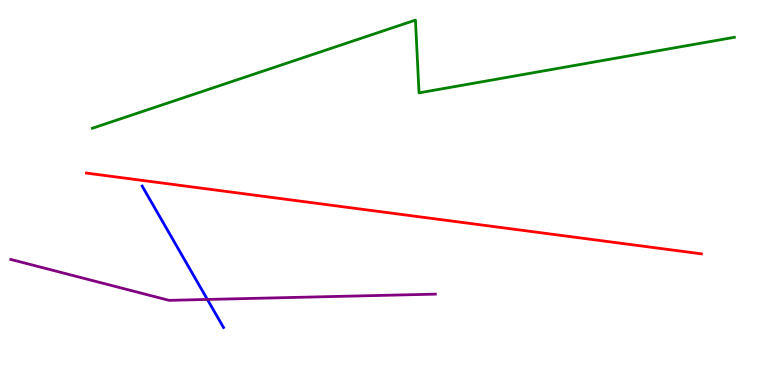[{'lines': ['blue', 'red'], 'intersections': []}, {'lines': ['green', 'red'], 'intersections': []}, {'lines': ['purple', 'red'], 'intersections': []}, {'lines': ['blue', 'green'], 'intersections': []}, {'lines': ['blue', 'purple'], 'intersections': [{'x': 2.68, 'y': 2.22}]}, {'lines': ['green', 'purple'], 'intersections': []}]